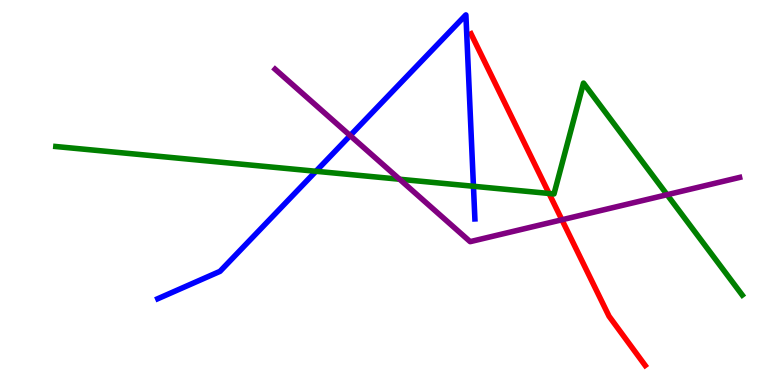[{'lines': ['blue', 'red'], 'intersections': []}, {'lines': ['green', 'red'], 'intersections': [{'x': 7.08, 'y': 4.97}]}, {'lines': ['purple', 'red'], 'intersections': [{'x': 7.25, 'y': 4.29}]}, {'lines': ['blue', 'green'], 'intersections': [{'x': 4.08, 'y': 5.55}, {'x': 6.11, 'y': 5.16}]}, {'lines': ['blue', 'purple'], 'intersections': [{'x': 4.52, 'y': 6.48}]}, {'lines': ['green', 'purple'], 'intersections': [{'x': 5.16, 'y': 5.34}, {'x': 8.61, 'y': 4.94}]}]